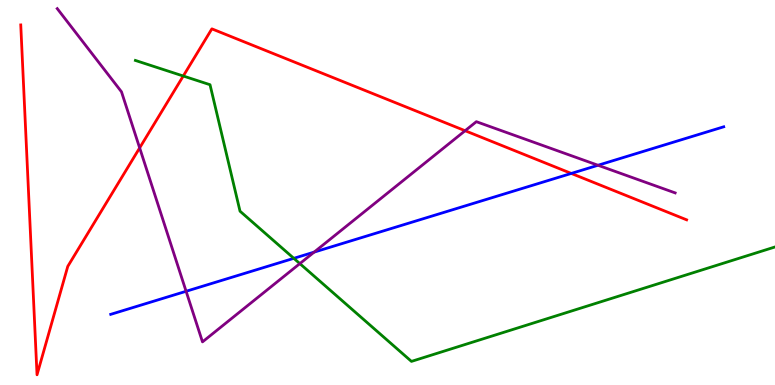[{'lines': ['blue', 'red'], 'intersections': [{'x': 7.37, 'y': 5.5}]}, {'lines': ['green', 'red'], 'intersections': [{'x': 2.36, 'y': 8.03}]}, {'lines': ['purple', 'red'], 'intersections': [{'x': 1.8, 'y': 6.16}, {'x': 6.0, 'y': 6.6}]}, {'lines': ['blue', 'green'], 'intersections': [{'x': 3.79, 'y': 3.29}]}, {'lines': ['blue', 'purple'], 'intersections': [{'x': 2.4, 'y': 2.43}, {'x': 4.05, 'y': 3.45}, {'x': 7.72, 'y': 5.71}]}, {'lines': ['green', 'purple'], 'intersections': [{'x': 3.87, 'y': 3.15}]}]